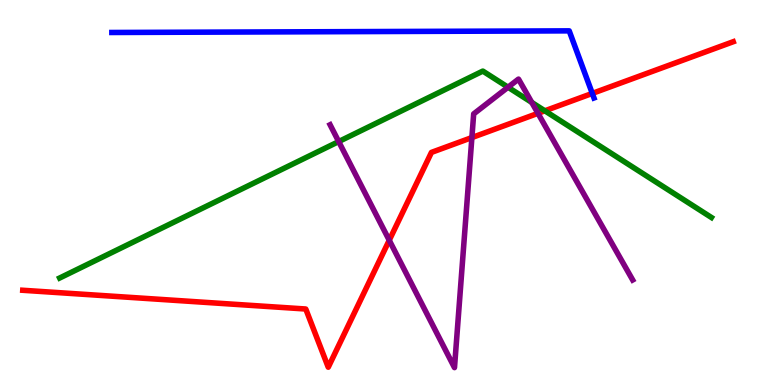[{'lines': ['blue', 'red'], 'intersections': [{'x': 7.64, 'y': 7.57}]}, {'lines': ['green', 'red'], 'intersections': [{'x': 7.03, 'y': 7.12}]}, {'lines': ['purple', 'red'], 'intersections': [{'x': 5.02, 'y': 3.76}, {'x': 6.09, 'y': 6.43}, {'x': 6.94, 'y': 7.06}]}, {'lines': ['blue', 'green'], 'intersections': []}, {'lines': ['blue', 'purple'], 'intersections': []}, {'lines': ['green', 'purple'], 'intersections': [{'x': 4.37, 'y': 6.32}, {'x': 6.56, 'y': 7.73}, {'x': 6.86, 'y': 7.34}]}]